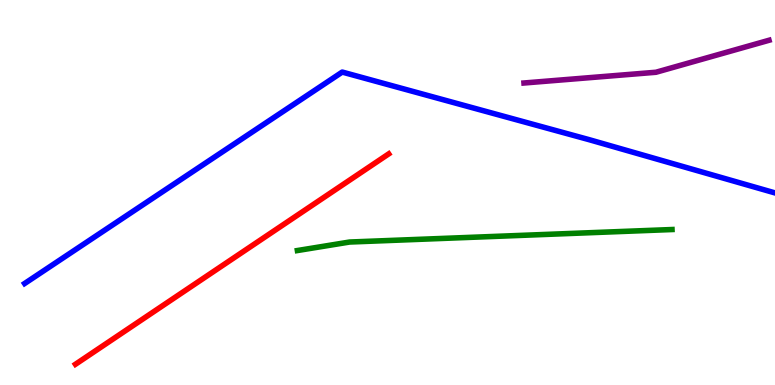[{'lines': ['blue', 'red'], 'intersections': []}, {'lines': ['green', 'red'], 'intersections': []}, {'lines': ['purple', 'red'], 'intersections': []}, {'lines': ['blue', 'green'], 'intersections': []}, {'lines': ['blue', 'purple'], 'intersections': []}, {'lines': ['green', 'purple'], 'intersections': []}]